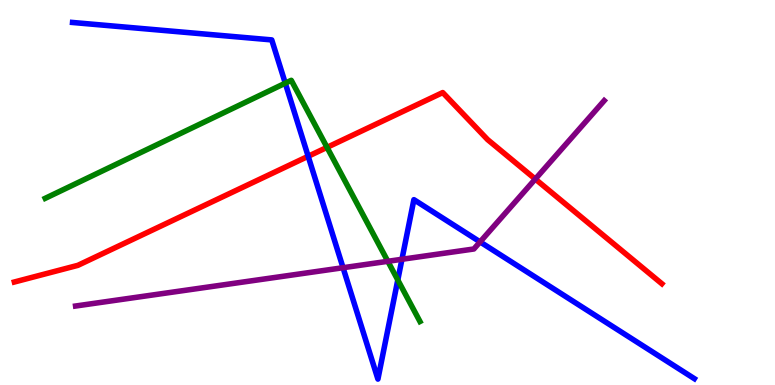[{'lines': ['blue', 'red'], 'intersections': [{'x': 3.98, 'y': 5.94}]}, {'lines': ['green', 'red'], 'intersections': [{'x': 4.22, 'y': 6.17}]}, {'lines': ['purple', 'red'], 'intersections': [{'x': 6.91, 'y': 5.35}]}, {'lines': ['blue', 'green'], 'intersections': [{'x': 3.68, 'y': 7.84}, {'x': 5.13, 'y': 2.73}]}, {'lines': ['blue', 'purple'], 'intersections': [{'x': 4.43, 'y': 3.05}, {'x': 5.19, 'y': 3.27}, {'x': 6.19, 'y': 3.72}]}, {'lines': ['green', 'purple'], 'intersections': [{'x': 5.0, 'y': 3.21}]}]